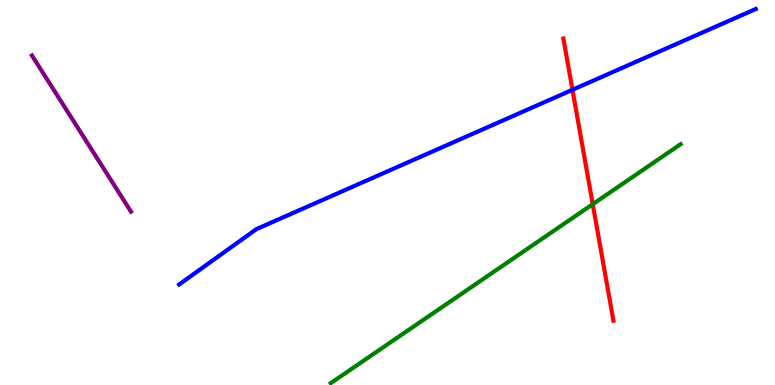[{'lines': ['blue', 'red'], 'intersections': [{'x': 7.39, 'y': 7.67}]}, {'lines': ['green', 'red'], 'intersections': [{'x': 7.65, 'y': 4.7}]}, {'lines': ['purple', 'red'], 'intersections': []}, {'lines': ['blue', 'green'], 'intersections': []}, {'lines': ['blue', 'purple'], 'intersections': []}, {'lines': ['green', 'purple'], 'intersections': []}]